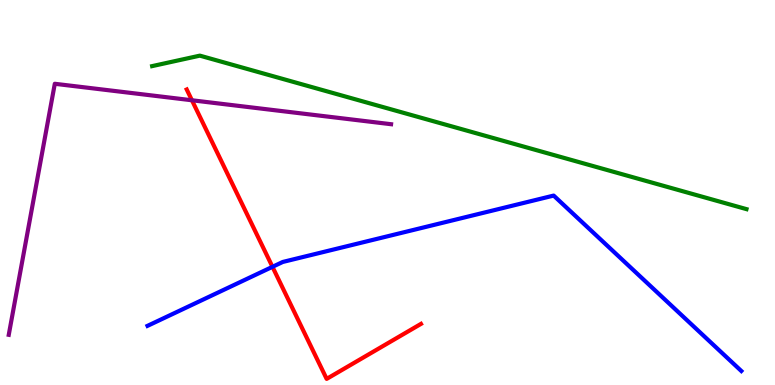[{'lines': ['blue', 'red'], 'intersections': [{'x': 3.52, 'y': 3.07}]}, {'lines': ['green', 'red'], 'intersections': []}, {'lines': ['purple', 'red'], 'intersections': [{'x': 2.48, 'y': 7.4}]}, {'lines': ['blue', 'green'], 'intersections': []}, {'lines': ['blue', 'purple'], 'intersections': []}, {'lines': ['green', 'purple'], 'intersections': []}]